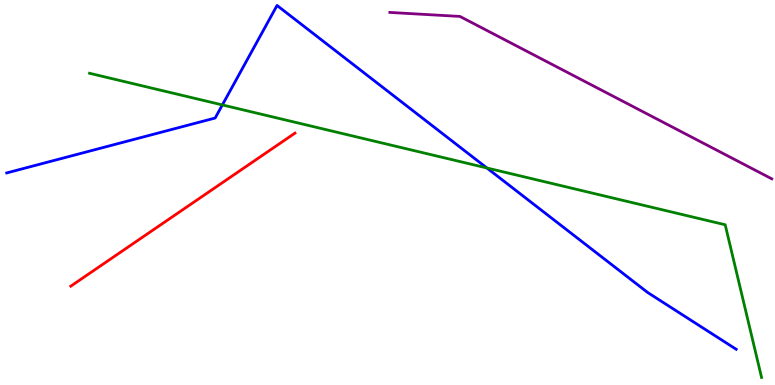[{'lines': ['blue', 'red'], 'intersections': []}, {'lines': ['green', 'red'], 'intersections': []}, {'lines': ['purple', 'red'], 'intersections': []}, {'lines': ['blue', 'green'], 'intersections': [{'x': 2.87, 'y': 7.27}, {'x': 6.28, 'y': 5.64}]}, {'lines': ['blue', 'purple'], 'intersections': []}, {'lines': ['green', 'purple'], 'intersections': []}]